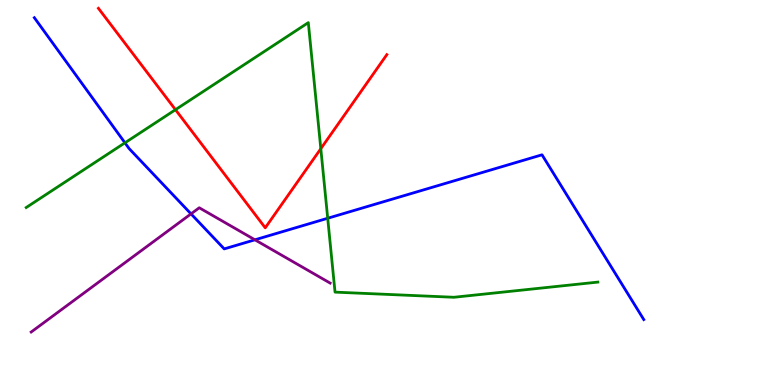[{'lines': ['blue', 'red'], 'intersections': []}, {'lines': ['green', 'red'], 'intersections': [{'x': 2.26, 'y': 7.15}, {'x': 4.14, 'y': 6.14}]}, {'lines': ['purple', 'red'], 'intersections': []}, {'lines': ['blue', 'green'], 'intersections': [{'x': 1.61, 'y': 6.29}, {'x': 4.23, 'y': 4.33}]}, {'lines': ['blue', 'purple'], 'intersections': [{'x': 2.46, 'y': 4.44}, {'x': 3.29, 'y': 3.77}]}, {'lines': ['green', 'purple'], 'intersections': []}]